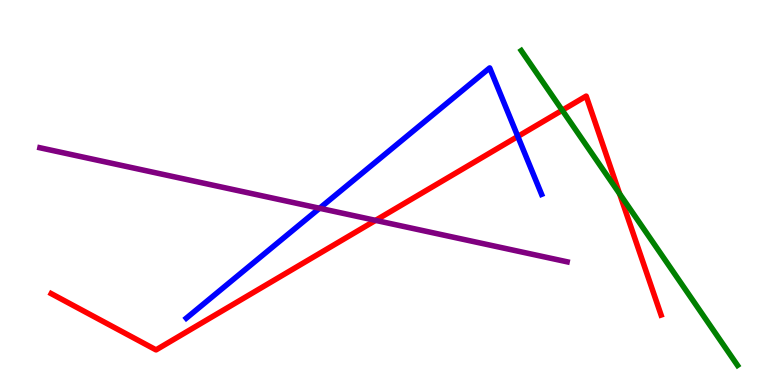[{'lines': ['blue', 'red'], 'intersections': [{'x': 6.68, 'y': 6.46}]}, {'lines': ['green', 'red'], 'intersections': [{'x': 7.25, 'y': 7.14}, {'x': 7.99, 'y': 4.97}]}, {'lines': ['purple', 'red'], 'intersections': [{'x': 4.85, 'y': 4.28}]}, {'lines': ['blue', 'green'], 'intersections': []}, {'lines': ['blue', 'purple'], 'intersections': [{'x': 4.12, 'y': 4.59}]}, {'lines': ['green', 'purple'], 'intersections': []}]